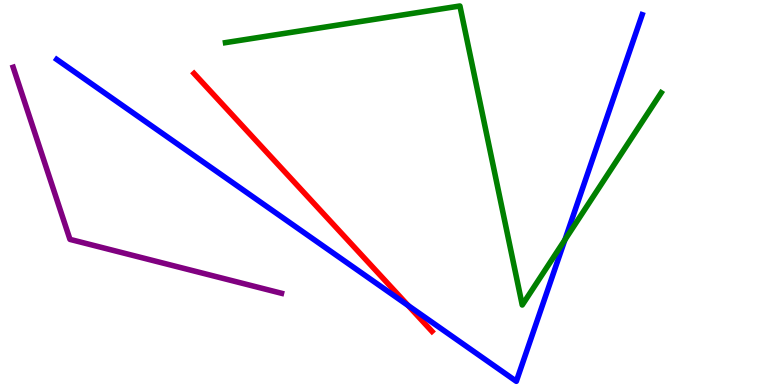[{'lines': ['blue', 'red'], 'intersections': [{'x': 5.27, 'y': 2.06}]}, {'lines': ['green', 'red'], 'intersections': []}, {'lines': ['purple', 'red'], 'intersections': []}, {'lines': ['blue', 'green'], 'intersections': [{'x': 7.29, 'y': 3.77}]}, {'lines': ['blue', 'purple'], 'intersections': []}, {'lines': ['green', 'purple'], 'intersections': []}]